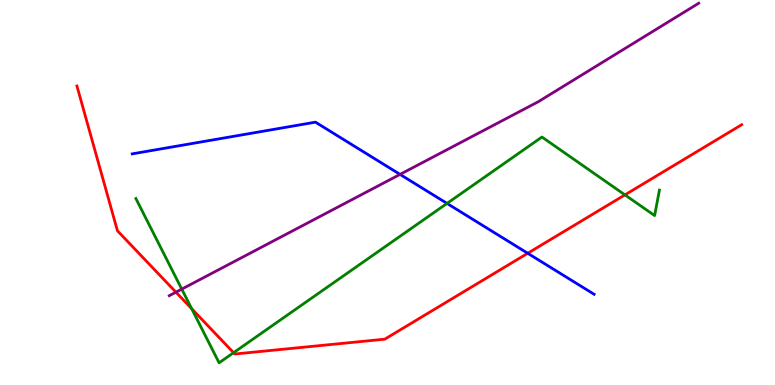[{'lines': ['blue', 'red'], 'intersections': [{'x': 6.81, 'y': 3.42}]}, {'lines': ['green', 'red'], 'intersections': [{'x': 2.47, 'y': 1.98}, {'x': 3.01, 'y': 0.839}, {'x': 8.06, 'y': 4.94}]}, {'lines': ['purple', 'red'], 'intersections': [{'x': 2.27, 'y': 2.41}]}, {'lines': ['blue', 'green'], 'intersections': [{'x': 5.77, 'y': 4.72}]}, {'lines': ['blue', 'purple'], 'intersections': [{'x': 5.16, 'y': 5.47}]}, {'lines': ['green', 'purple'], 'intersections': [{'x': 2.35, 'y': 2.49}]}]